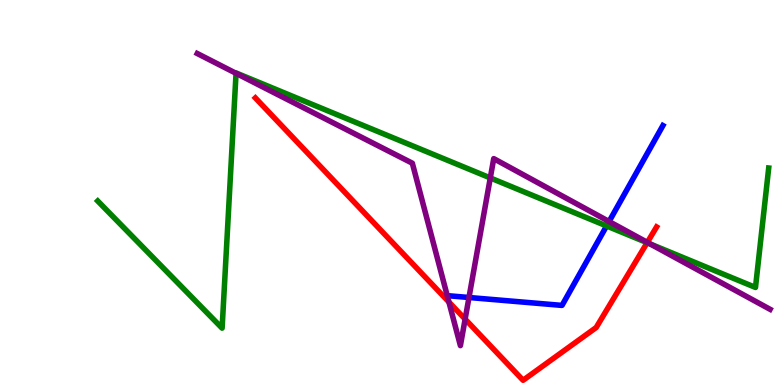[{'lines': ['blue', 'red'], 'intersections': []}, {'lines': ['green', 'red'], 'intersections': [{'x': 8.35, 'y': 3.7}]}, {'lines': ['purple', 'red'], 'intersections': [{'x': 5.79, 'y': 2.15}, {'x': 6.0, 'y': 1.71}, {'x': 8.35, 'y': 3.7}]}, {'lines': ['blue', 'green'], 'intersections': [{'x': 7.83, 'y': 4.13}]}, {'lines': ['blue', 'purple'], 'intersections': [{'x': 6.05, 'y': 2.27}, {'x': 7.86, 'y': 4.25}]}, {'lines': ['green', 'purple'], 'intersections': [{'x': 3.05, 'y': 8.1}, {'x': 6.33, 'y': 5.38}, {'x': 8.39, 'y': 3.66}]}]